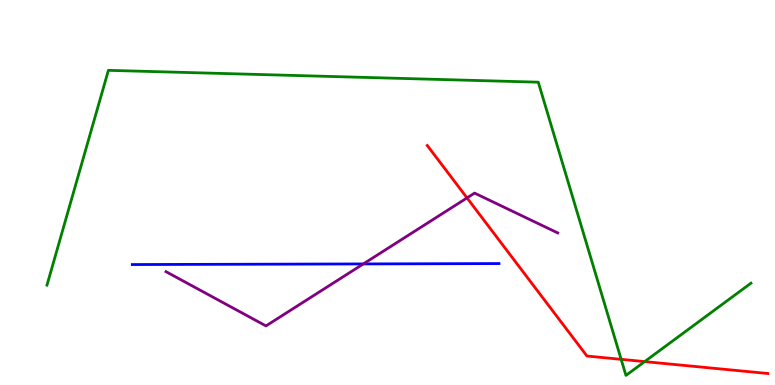[{'lines': ['blue', 'red'], 'intersections': []}, {'lines': ['green', 'red'], 'intersections': [{'x': 8.01, 'y': 0.667}, {'x': 8.32, 'y': 0.608}]}, {'lines': ['purple', 'red'], 'intersections': [{'x': 6.03, 'y': 4.86}]}, {'lines': ['blue', 'green'], 'intersections': []}, {'lines': ['blue', 'purple'], 'intersections': [{'x': 4.69, 'y': 3.14}]}, {'lines': ['green', 'purple'], 'intersections': []}]